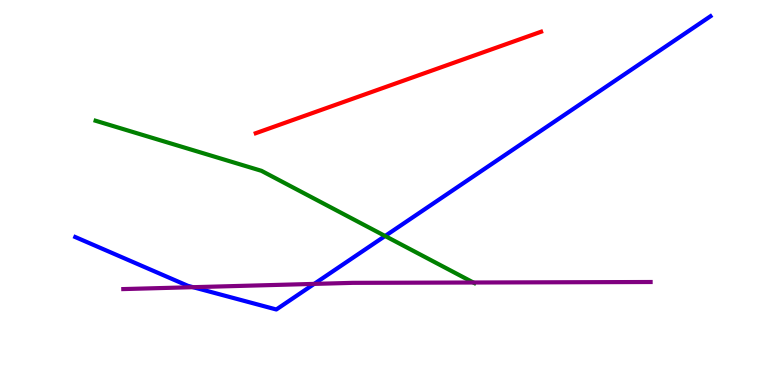[{'lines': ['blue', 'red'], 'intersections': []}, {'lines': ['green', 'red'], 'intersections': []}, {'lines': ['purple', 'red'], 'intersections': []}, {'lines': ['blue', 'green'], 'intersections': [{'x': 4.97, 'y': 3.87}]}, {'lines': ['blue', 'purple'], 'intersections': [{'x': 2.49, 'y': 2.54}, {'x': 4.05, 'y': 2.63}]}, {'lines': ['green', 'purple'], 'intersections': [{'x': 6.11, 'y': 2.66}]}]